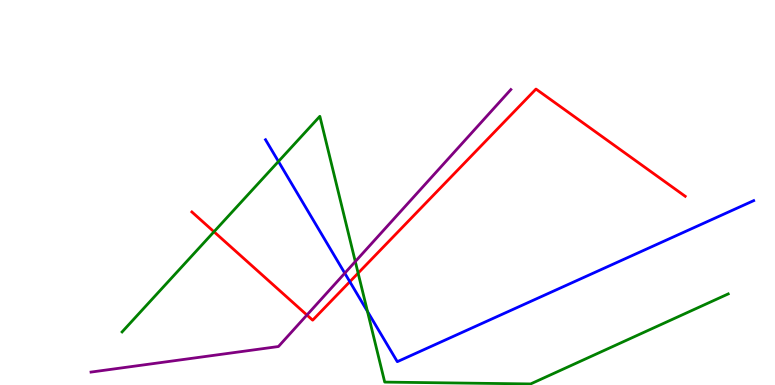[{'lines': ['blue', 'red'], 'intersections': [{'x': 4.51, 'y': 2.68}]}, {'lines': ['green', 'red'], 'intersections': [{'x': 2.76, 'y': 3.98}, {'x': 4.62, 'y': 2.91}]}, {'lines': ['purple', 'red'], 'intersections': [{'x': 3.96, 'y': 1.82}]}, {'lines': ['blue', 'green'], 'intersections': [{'x': 3.59, 'y': 5.81}, {'x': 4.74, 'y': 1.91}]}, {'lines': ['blue', 'purple'], 'intersections': [{'x': 4.45, 'y': 2.9}]}, {'lines': ['green', 'purple'], 'intersections': [{'x': 4.58, 'y': 3.21}]}]